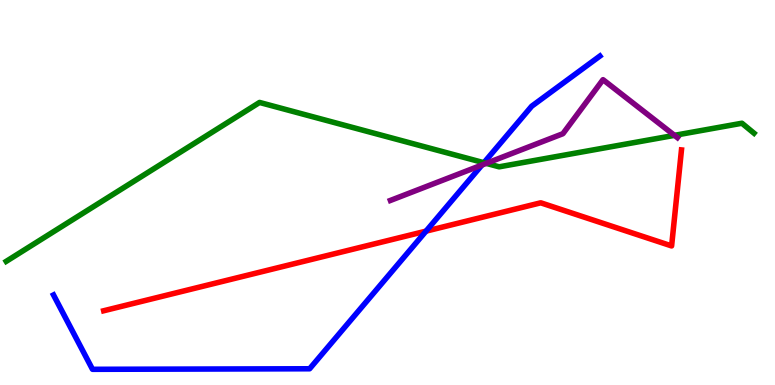[{'lines': ['blue', 'red'], 'intersections': [{'x': 5.5, 'y': 4.0}]}, {'lines': ['green', 'red'], 'intersections': []}, {'lines': ['purple', 'red'], 'intersections': []}, {'lines': ['blue', 'green'], 'intersections': [{'x': 6.24, 'y': 5.77}]}, {'lines': ['blue', 'purple'], 'intersections': [{'x': 6.22, 'y': 5.71}]}, {'lines': ['green', 'purple'], 'intersections': [{'x': 6.27, 'y': 5.76}, {'x': 8.7, 'y': 6.48}]}]